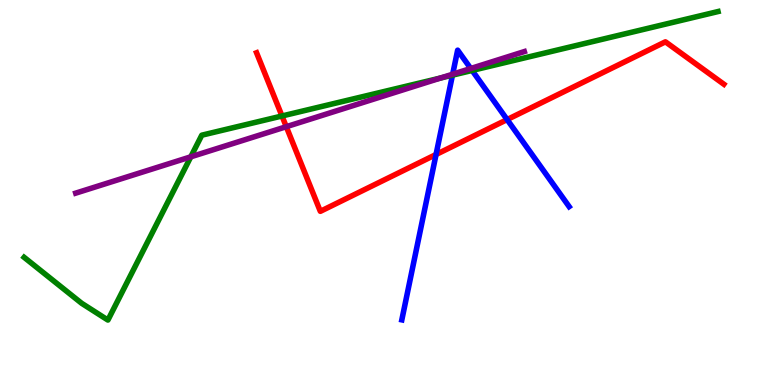[{'lines': ['blue', 'red'], 'intersections': [{'x': 5.63, 'y': 5.99}, {'x': 6.54, 'y': 6.89}]}, {'lines': ['green', 'red'], 'intersections': [{'x': 3.64, 'y': 6.99}]}, {'lines': ['purple', 'red'], 'intersections': [{'x': 3.69, 'y': 6.71}]}, {'lines': ['blue', 'green'], 'intersections': [{'x': 5.84, 'y': 8.05}, {'x': 6.09, 'y': 8.17}]}, {'lines': ['blue', 'purple'], 'intersections': [{'x': 5.84, 'y': 8.07}, {'x': 6.07, 'y': 8.22}]}, {'lines': ['green', 'purple'], 'intersections': [{'x': 2.46, 'y': 5.93}, {'x': 5.69, 'y': 7.97}]}]